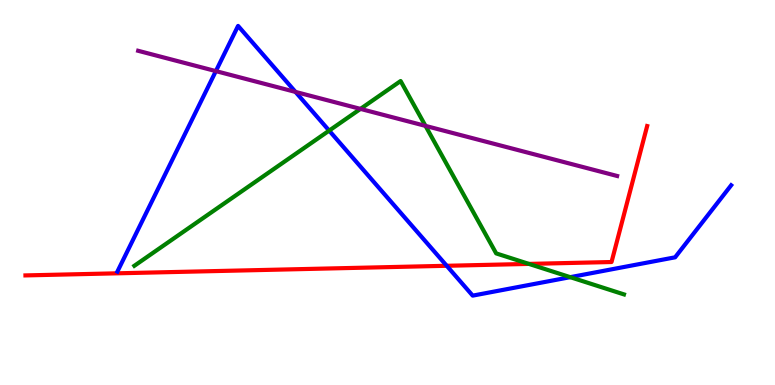[{'lines': ['blue', 'red'], 'intersections': [{'x': 5.76, 'y': 3.1}]}, {'lines': ['green', 'red'], 'intersections': [{'x': 6.82, 'y': 3.15}]}, {'lines': ['purple', 'red'], 'intersections': []}, {'lines': ['blue', 'green'], 'intersections': [{'x': 4.25, 'y': 6.61}, {'x': 7.36, 'y': 2.8}]}, {'lines': ['blue', 'purple'], 'intersections': [{'x': 2.79, 'y': 8.15}, {'x': 3.81, 'y': 7.61}]}, {'lines': ['green', 'purple'], 'intersections': [{'x': 4.65, 'y': 7.17}, {'x': 5.49, 'y': 6.73}]}]